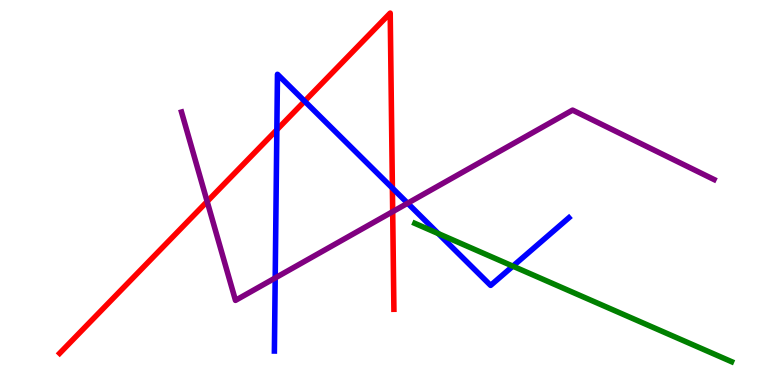[{'lines': ['blue', 'red'], 'intersections': [{'x': 3.57, 'y': 6.63}, {'x': 3.93, 'y': 7.37}, {'x': 5.06, 'y': 5.11}]}, {'lines': ['green', 'red'], 'intersections': []}, {'lines': ['purple', 'red'], 'intersections': [{'x': 2.67, 'y': 4.77}, {'x': 5.07, 'y': 4.5}]}, {'lines': ['blue', 'green'], 'intersections': [{'x': 5.66, 'y': 3.93}, {'x': 6.62, 'y': 3.09}]}, {'lines': ['blue', 'purple'], 'intersections': [{'x': 3.55, 'y': 2.78}, {'x': 5.26, 'y': 4.72}]}, {'lines': ['green', 'purple'], 'intersections': []}]